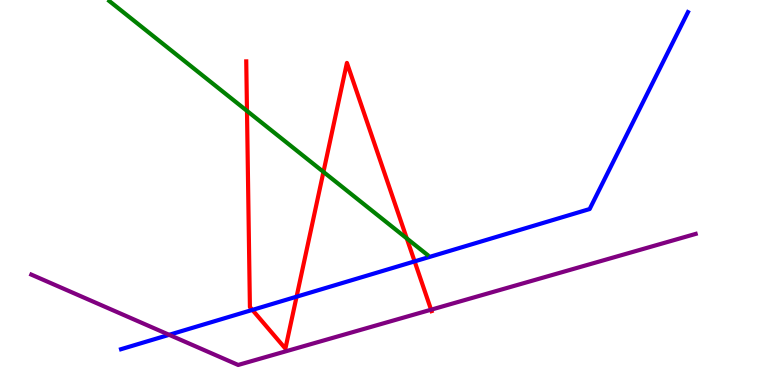[{'lines': ['blue', 'red'], 'intersections': [{'x': 3.26, 'y': 1.95}, {'x': 3.83, 'y': 2.29}, {'x': 5.35, 'y': 3.21}]}, {'lines': ['green', 'red'], 'intersections': [{'x': 3.19, 'y': 7.12}, {'x': 4.17, 'y': 5.53}, {'x': 5.25, 'y': 3.81}]}, {'lines': ['purple', 'red'], 'intersections': [{'x': 5.56, 'y': 1.96}]}, {'lines': ['blue', 'green'], 'intersections': []}, {'lines': ['blue', 'purple'], 'intersections': [{'x': 2.18, 'y': 1.3}]}, {'lines': ['green', 'purple'], 'intersections': []}]